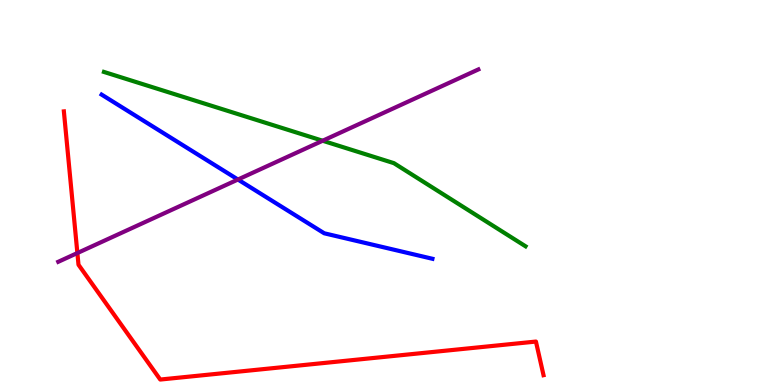[{'lines': ['blue', 'red'], 'intersections': []}, {'lines': ['green', 'red'], 'intersections': []}, {'lines': ['purple', 'red'], 'intersections': [{'x': 0.998, 'y': 3.43}]}, {'lines': ['blue', 'green'], 'intersections': []}, {'lines': ['blue', 'purple'], 'intersections': [{'x': 3.07, 'y': 5.34}]}, {'lines': ['green', 'purple'], 'intersections': [{'x': 4.16, 'y': 6.34}]}]